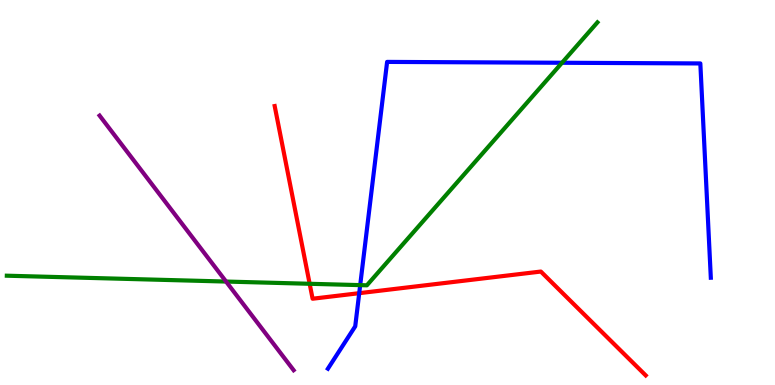[{'lines': ['blue', 'red'], 'intersections': [{'x': 4.64, 'y': 2.39}]}, {'lines': ['green', 'red'], 'intersections': [{'x': 4.0, 'y': 2.63}]}, {'lines': ['purple', 'red'], 'intersections': []}, {'lines': ['blue', 'green'], 'intersections': [{'x': 4.65, 'y': 2.59}, {'x': 7.25, 'y': 8.37}]}, {'lines': ['blue', 'purple'], 'intersections': []}, {'lines': ['green', 'purple'], 'intersections': [{'x': 2.92, 'y': 2.69}]}]